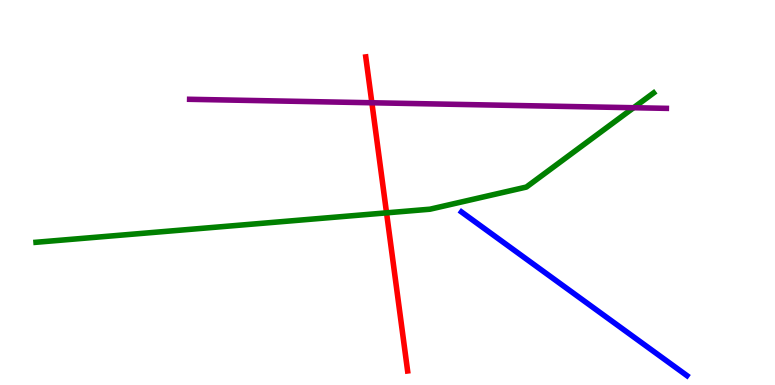[{'lines': ['blue', 'red'], 'intersections': []}, {'lines': ['green', 'red'], 'intersections': [{'x': 4.99, 'y': 4.47}]}, {'lines': ['purple', 'red'], 'intersections': [{'x': 4.8, 'y': 7.33}]}, {'lines': ['blue', 'green'], 'intersections': []}, {'lines': ['blue', 'purple'], 'intersections': []}, {'lines': ['green', 'purple'], 'intersections': [{'x': 8.18, 'y': 7.2}]}]